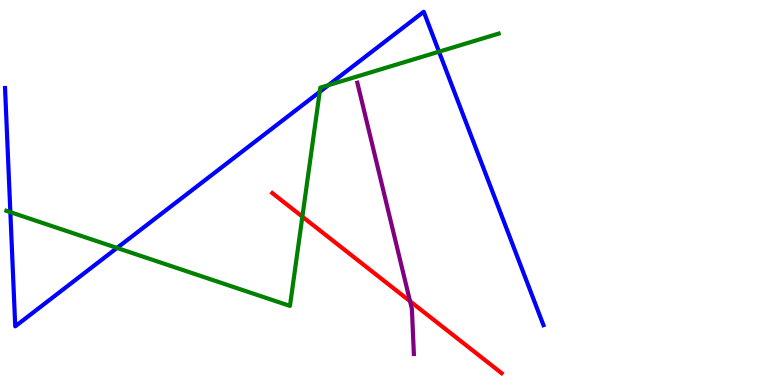[{'lines': ['blue', 'red'], 'intersections': []}, {'lines': ['green', 'red'], 'intersections': [{'x': 3.9, 'y': 4.37}]}, {'lines': ['purple', 'red'], 'intersections': [{'x': 5.29, 'y': 2.18}]}, {'lines': ['blue', 'green'], 'intersections': [{'x': 0.134, 'y': 4.49}, {'x': 1.51, 'y': 3.56}, {'x': 4.13, 'y': 7.61}, {'x': 4.24, 'y': 7.79}, {'x': 5.66, 'y': 8.66}]}, {'lines': ['blue', 'purple'], 'intersections': []}, {'lines': ['green', 'purple'], 'intersections': []}]